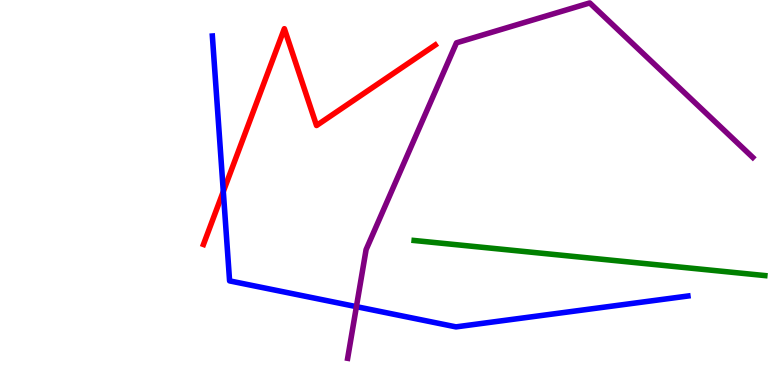[{'lines': ['blue', 'red'], 'intersections': [{'x': 2.88, 'y': 5.03}]}, {'lines': ['green', 'red'], 'intersections': []}, {'lines': ['purple', 'red'], 'intersections': []}, {'lines': ['blue', 'green'], 'intersections': []}, {'lines': ['blue', 'purple'], 'intersections': [{'x': 4.6, 'y': 2.04}]}, {'lines': ['green', 'purple'], 'intersections': []}]